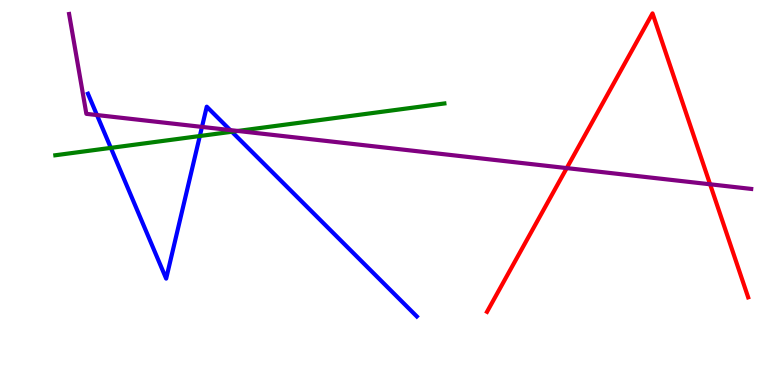[{'lines': ['blue', 'red'], 'intersections': []}, {'lines': ['green', 'red'], 'intersections': []}, {'lines': ['purple', 'red'], 'intersections': [{'x': 7.31, 'y': 5.63}, {'x': 9.16, 'y': 5.21}]}, {'lines': ['blue', 'green'], 'intersections': [{'x': 1.43, 'y': 6.16}, {'x': 2.58, 'y': 6.47}, {'x': 2.99, 'y': 6.58}]}, {'lines': ['blue', 'purple'], 'intersections': [{'x': 1.25, 'y': 7.01}, {'x': 2.61, 'y': 6.7}, {'x': 2.97, 'y': 6.62}]}, {'lines': ['green', 'purple'], 'intersections': [{'x': 3.07, 'y': 6.6}]}]